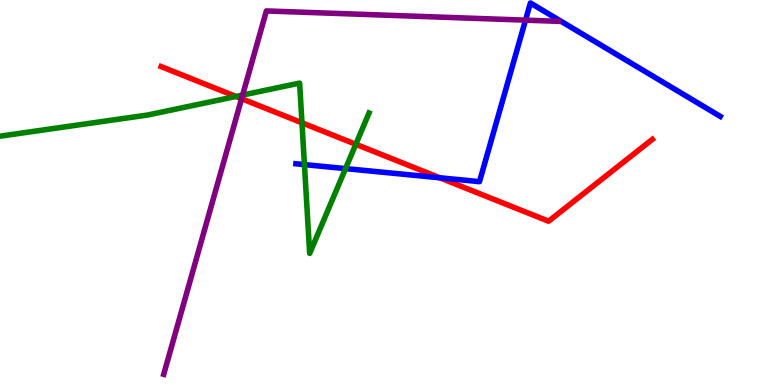[{'lines': ['blue', 'red'], 'intersections': [{'x': 5.67, 'y': 5.38}]}, {'lines': ['green', 'red'], 'intersections': [{'x': 3.04, 'y': 7.49}, {'x': 3.9, 'y': 6.81}, {'x': 4.59, 'y': 6.25}]}, {'lines': ['purple', 'red'], 'intersections': [{'x': 3.12, 'y': 7.44}]}, {'lines': ['blue', 'green'], 'intersections': [{'x': 3.93, 'y': 5.72}, {'x': 4.46, 'y': 5.62}]}, {'lines': ['blue', 'purple'], 'intersections': [{'x': 6.78, 'y': 9.48}]}, {'lines': ['green', 'purple'], 'intersections': [{'x': 3.13, 'y': 7.53}]}]